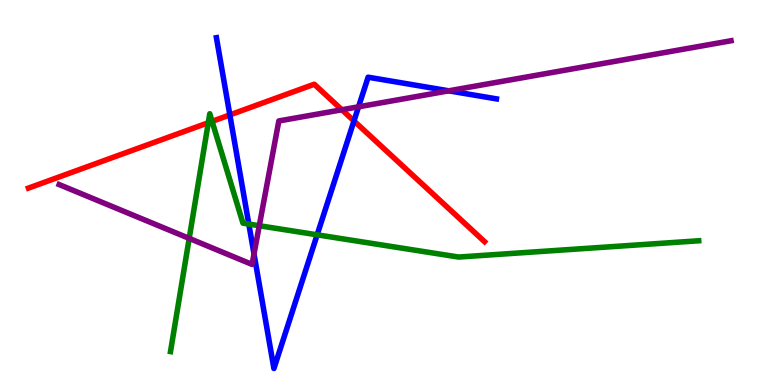[{'lines': ['blue', 'red'], 'intersections': [{'x': 2.97, 'y': 7.02}, {'x': 4.57, 'y': 6.86}]}, {'lines': ['green', 'red'], 'intersections': [{'x': 2.69, 'y': 6.81}, {'x': 2.74, 'y': 6.85}]}, {'lines': ['purple', 'red'], 'intersections': [{'x': 4.41, 'y': 7.15}]}, {'lines': ['blue', 'green'], 'intersections': [{'x': 3.21, 'y': 4.18}, {'x': 4.09, 'y': 3.9}]}, {'lines': ['blue', 'purple'], 'intersections': [{'x': 3.28, 'y': 3.4}, {'x': 4.63, 'y': 7.23}, {'x': 5.79, 'y': 7.64}]}, {'lines': ['green', 'purple'], 'intersections': [{'x': 2.44, 'y': 3.81}, {'x': 3.35, 'y': 4.14}]}]